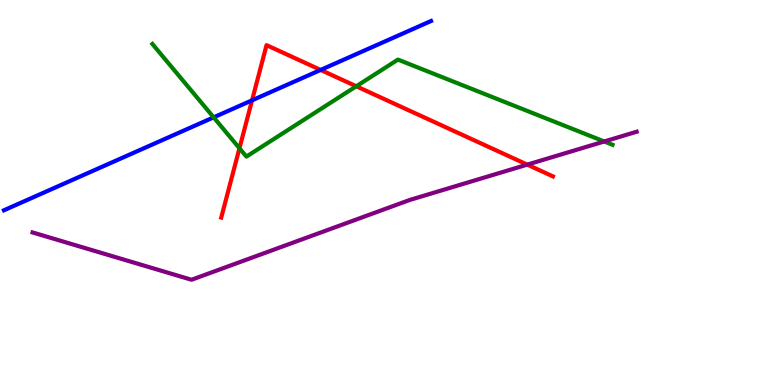[{'lines': ['blue', 'red'], 'intersections': [{'x': 3.25, 'y': 7.39}, {'x': 4.14, 'y': 8.18}]}, {'lines': ['green', 'red'], 'intersections': [{'x': 3.09, 'y': 6.15}, {'x': 4.6, 'y': 7.76}]}, {'lines': ['purple', 'red'], 'intersections': [{'x': 6.8, 'y': 5.72}]}, {'lines': ['blue', 'green'], 'intersections': [{'x': 2.76, 'y': 6.95}]}, {'lines': ['blue', 'purple'], 'intersections': []}, {'lines': ['green', 'purple'], 'intersections': [{'x': 7.8, 'y': 6.33}]}]